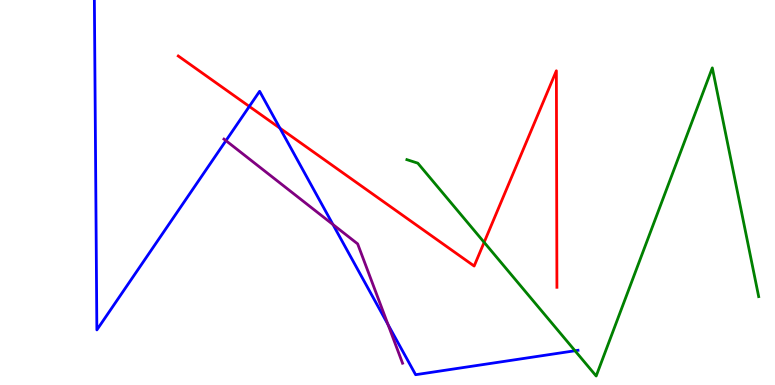[{'lines': ['blue', 'red'], 'intersections': [{'x': 3.22, 'y': 7.24}, {'x': 3.61, 'y': 6.67}]}, {'lines': ['green', 'red'], 'intersections': [{'x': 6.25, 'y': 3.71}]}, {'lines': ['purple', 'red'], 'intersections': []}, {'lines': ['blue', 'green'], 'intersections': [{'x': 7.42, 'y': 0.89}]}, {'lines': ['blue', 'purple'], 'intersections': [{'x': 2.92, 'y': 6.35}, {'x': 4.3, 'y': 4.17}, {'x': 5.01, 'y': 1.57}]}, {'lines': ['green', 'purple'], 'intersections': []}]